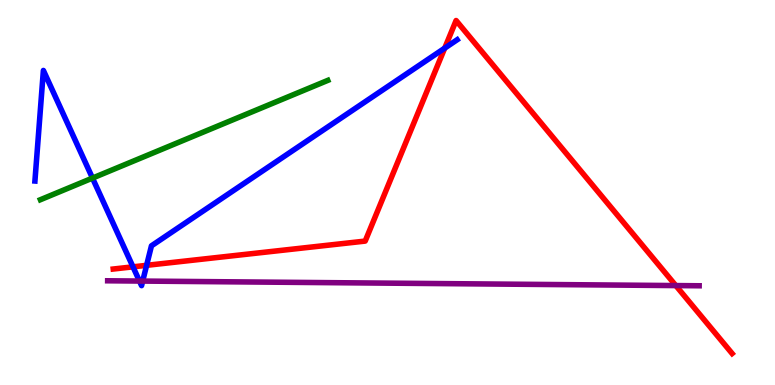[{'lines': ['blue', 'red'], 'intersections': [{'x': 1.72, 'y': 3.07}, {'x': 1.89, 'y': 3.11}, {'x': 5.74, 'y': 8.75}]}, {'lines': ['green', 'red'], 'intersections': []}, {'lines': ['purple', 'red'], 'intersections': [{'x': 8.72, 'y': 2.58}]}, {'lines': ['blue', 'green'], 'intersections': [{'x': 1.19, 'y': 5.37}]}, {'lines': ['blue', 'purple'], 'intersections': [{'x': 1.8, 'y': 2.7}, {'x': 1.84, 'y': 2.7}]}, {'lines': ['green', 'purple'], 'intersections': []}]